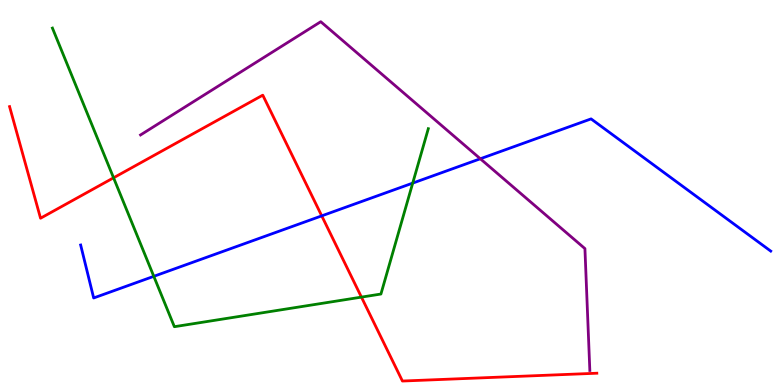[{'lines': ['blue', 'red'], 'intersections': [{'x': 4.15, 'y': 4.39}]}, {'lines': ['green', 'red'], 'intersections': [{'x': 1.47, 'y': 5.38}, {'x': 4.66, 'y': 2.28}]}, {'lines': ['purple', 'red'], 'intersections': []}, {'lines': ['blue', 'green'], 'intersections': [{'x': 1.98, 'y': 2.82}, {'x': 5.33, 'y': 5.24}]}, {'lines': ['blue', 'purple'], 'intersections': [{'x': 6.2, 'y': 5.88}]}, {'lines': ['green', 'purple'], 'intersections': []}]